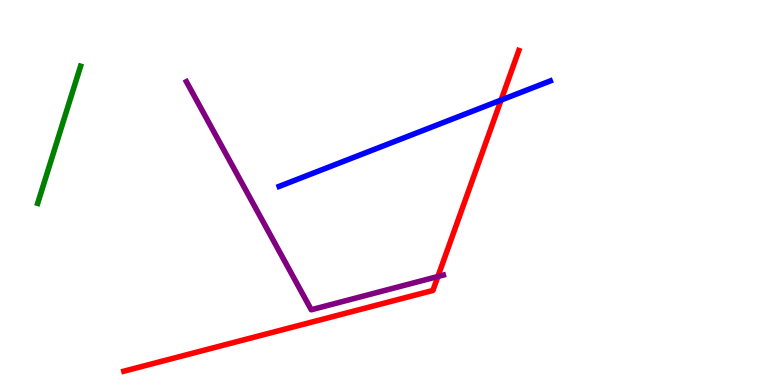[{'lines': ['blue', 'red'], 'intersections': [{'x': 6.47, 'y': 7.4}]}, {'lines': ['green', 'red'], 'intersections': []}, {'lines': ['purple', 'red'], 'intersections': [{'x': 5.65, 'y': 2.82}]}, {'lines': ['blue', 'green'], 'intersections': []}, {'lines': ['blue', 'purple'], 'intersections': []}, {'lines': ['green', 'purple'], 'intersections': []}]